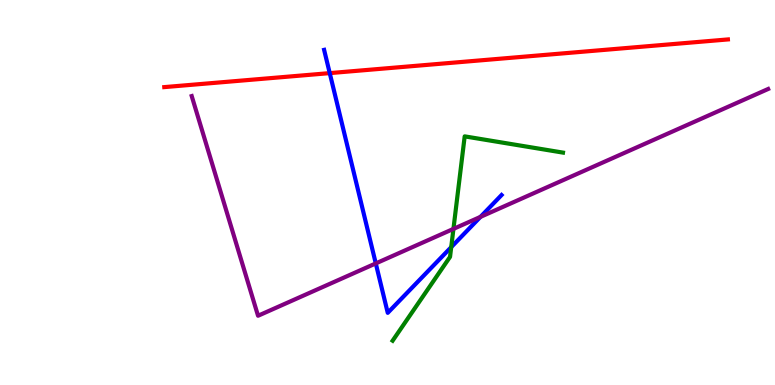[{'lines': ['blue', 'red'], 'intersections': [{'x': 4.25, 'y': 8.1}]}, {'lines': ['green', 'red'], 'intersections': []}, {'lines': ['purple', 'red'], 'intersections': []}, {'lines': ['blue', 'green'], 'intersections': [{'x': 5.82, 'y': 3.58}]}, {'lines': ['blue', 'purple'], 'intersections': [{'x': 4.85, 'y': 3.16}, {'x': 6.2, 'y': 4.37}]}, {'lines': ['green', 'purple'], 'intersections': [{'x': 5.85, 'y': 4.05}]}]